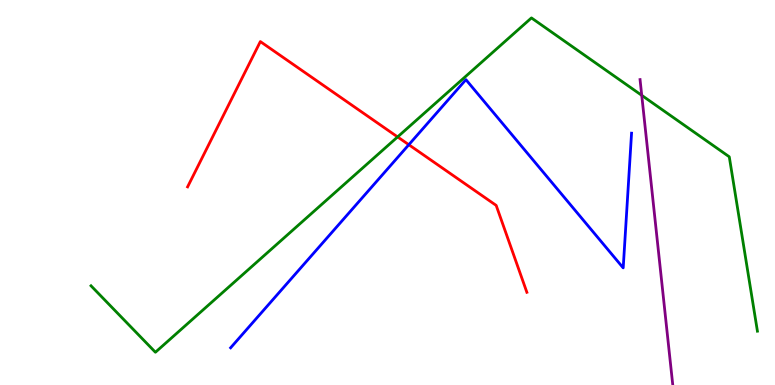[{'lines': ['blue', 'red'], 'intersections': [{'x': 5.28, 'y': 6.24}]}, {'lines': ['green', 'red'], 'intersections': [{'x': 5.13, 'y': 6.44}]}, {'lines': ['purple', 'red'], 'intersections': []}, {'lines': ['blue', 'green'], 'intersections': []}, {'lines': ['blue', 'purple'], 'intersections': []}, {'lines': ['green', 'purple'], 'intersections': [{'x': 8.28, 'y': 7.52}]}]